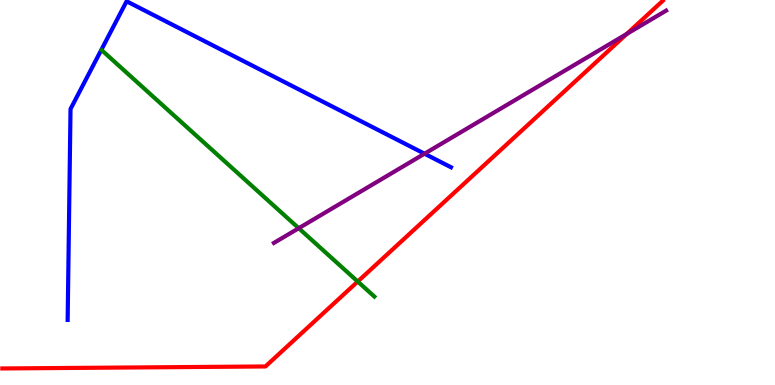[{'lines': ['blue', 'red'], 'intersections': []}, {'lines': ['green', 'red'], 'intersections': [{'x': 4.62, 'y': 2.69}]}, {'lines': ['purple', 'red'], 'intersections': [{'x': 8.09, 'y': 9.12}]}, {'lines': ['blue', 'green'], 'intersections': []}, {'lines': ['blue', 'purple'], 'intersections': [{'x': 5.48, 'y': 6.01}]}, {'lines': ['green', 'purple'], 'intersections': [{'x': 3.85, 'y': 4.07}]}]